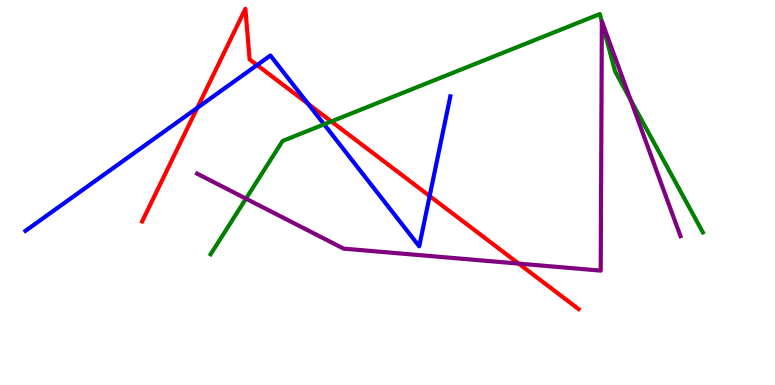[{'lines': ['blue', 'red'], 'intersections': [{'x': 2.55, 'y': 7.2}, {'x': 3.32, 'y': 8.31}, {'x': 3.97, 'y': 7.31}, {'x': 5.54, 'y': 4.91}]}, {'lines': ['green', 'red'], 'intersections': [{'x': 4.28, 'y': 6.85}]}, {'lines': ['purple', 'red'], 'intersections': [{'x': 6.69, 'y': 3.15}]}, {'lines': ['blue', 'green'], 'intersections': [{'x': 4.18, 'y': 6.77}]}, {'lines': ['blue', 'purple'], 'intersections': []}, {'lines': ['green', 'purple'], 'intersections': [{'x': 3.17, 'y': 4.84}, {'x': 7.77, 'y': 9.44}, {'x': 8.14, 'y': 7.41}]}]